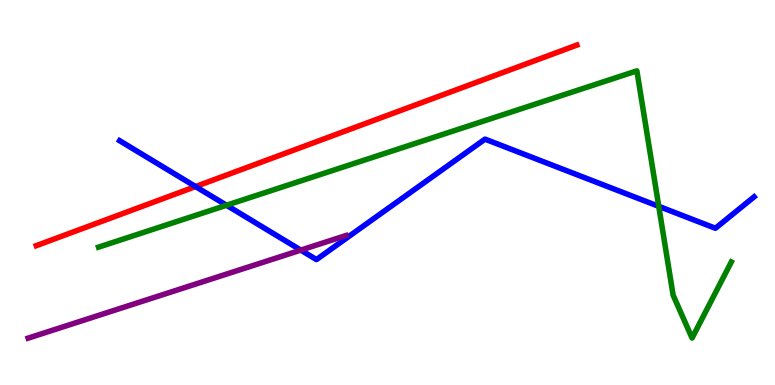[{'lines': ['blue', 'red'], 'intersections': [{'x': 2.52, 'y': 5.15}]}, {'lines': ['green', 'red'], 'intersections': []}, {'lines': ['purple', 'red'], 'intersections': []}, {'lines': ['blue', 'green'], 'intersections': [{'x': 2.92, 'y': 4.67}, {'x': 8.5, 'y': 4.64}]}, {'lines': ['blue', 'purple'], 'intersections': [{'x': 3.88, 'y': 3.5}]}, {'lines': ['green', 'purple'], 'intersections': []}]